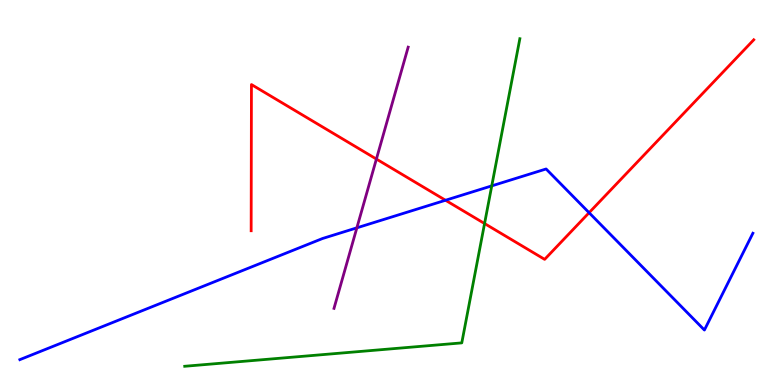[{'lines': ['blue', 'red'], 'intersections': [{'x': 5.75, 'y': 4.8}, {'x': 7.6, 'y': 4.48}]}, {'lines': ['green', 'red'], 'intersections': [{'x': 6.25, 'y': 4.19}]}, {'lines': ['purple', 'red'], 'intersections': [{'x': 4.86, 'y': 5.87}]}, {'lines': ['blue', 'green'], 'intersections': [{'x': 6.35, 'y': 5.17}]}, {'lines': ['blue', 'purple'], 'intersections': [{'x': 4.6, 'y': 4.08}]}, {'lines': ['green', 'purple'], 'intersections': []}]